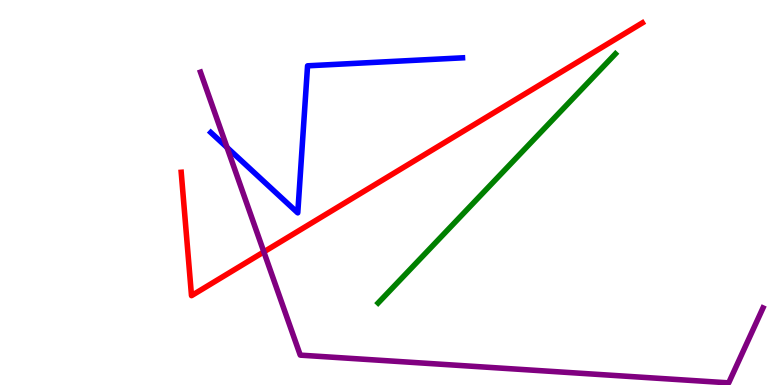[{'lines': ['blue', 'red'], 'intersections': []}, {'lines': ['green', 'red'], 'intersections': []}, {'lines': ['purple', 'red'], 'intersections': [{'x': 3.4, 'y': 3.46}]}, {'lines': ['blue', 'green'], 'intersections': []}, {'lines': ['blue', 'purple'], 'intersections': [{'x': 2.93, 'y': 6.17}]}, {'lines': ['green', 'purple'], 'intersections': []}]